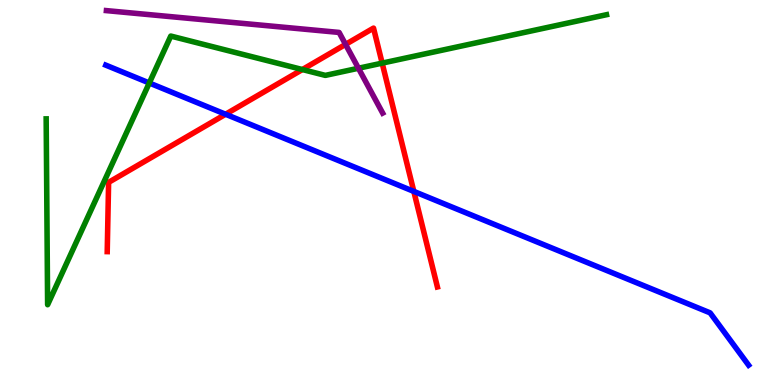[{'lines': ['blue', 'red'], 'intersections': [{'x': 2.91, 'y': 7.03}, {'x': 5.34, 'y': 5.03}]}, {'lines': ['green', 'red'], 'intersections': [{'x': 3.9, 'y': 8.19}, {'x': 4.93, 'y': 8.36}]}, {'lines': ['purple', 'red'], 'intersections': [{'x': 4.46, 'y': 8.85}]}, {'lines': ['blue', 'green'], 'intersections': [{'x': 1.93, 'y': 7.84}]}, {'lines': ['blue', 'purple'], 'intersections': []}, {'lines': ['green', 'purple'], 'intersections': [{'x': 4.63, 'y': 8.23}]}]